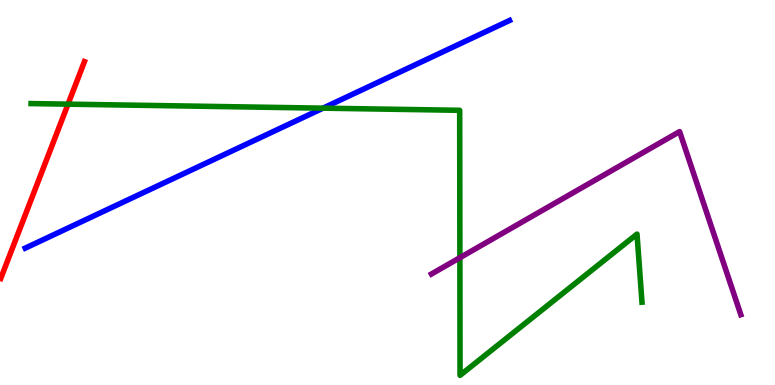[{'lines': ['blue', 'red'], 'intersections': []}, {'lines': ['green', 'red'], 'intersections': [{'x': 0.878, 'y': 7.29}]}, {'lines': ['purple', 'red'], 'intersections': []}, {'lines': ['blue', 'green'], 'intersections': [{'x': 4.17, 'y': 7.19}]}, {'lines': ['blue', 'purple'], 'intersections': []}, {'lines': ['green', 'purple'], 'intersections': [{'x': 5.93, 'y': 3.31}]}]